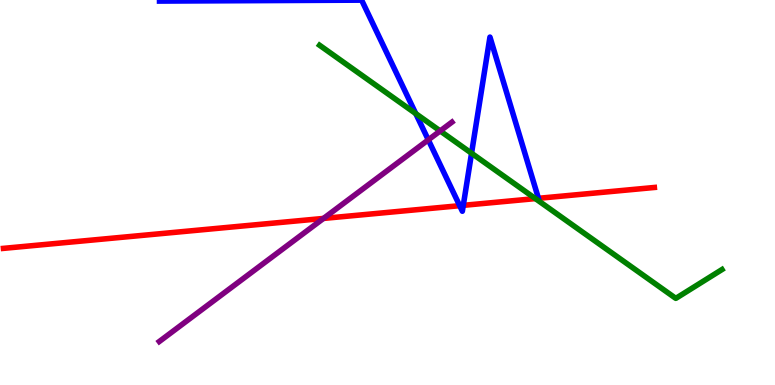[{'lines': ['blue', 'red'], 'intersections': [{'x': 5.93, 'y': 4.66}, {'x': 5.98, 'y': 4.67}]}, {'lines': ['green', 'red'], 'intersections': [{'x': 6.91, 'y': 4.84}]}, {'lines': ['purple', 'red'], 'intersections': [{'x': 4.17, 'y': 4.33}]}, {'lines': ['blue', 'green'], 'intersections': [{'x': 5.36, 'y': 7.05}, {'x': 6.08, 'y': 6.02}]}, {'lines': ['blue', 'purple'], 'intersections': [{'x': 5.53, 'y': 6.37}]}, {'lines': ['green', 'purple'], 'intersections': [{'x': 5.68, 'y': 6.6}]}]